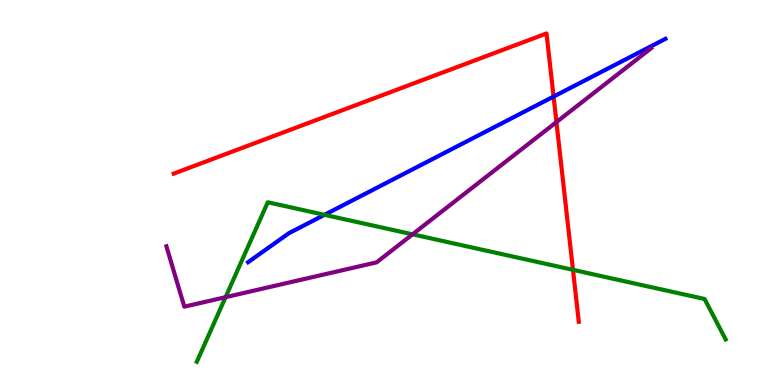[{'lines': ['blue', 'red'], 'intersections': [{'x': 7.14, 'y': 7.49}]}, {'lines': ['green', 'red'], 'intersections': [{'x': 7.39, 'y': 2.99}]}, {'lines': ['purple', 'red'], 'intersections': [{'x': 7.18, 'y': 6.83}]}, {'lines': ['blue', 'green'], 'intersections': [{'x': 4.19, 'y': 4.42}]}, {'lines': ['blue', 'purple'], 'intersections': []}, {'lines': ['green', 'purple'], 'intersections': [{'x': 2.91, 'y': 2.28}, {'x': 5.32, 'y': 3.91}]}]